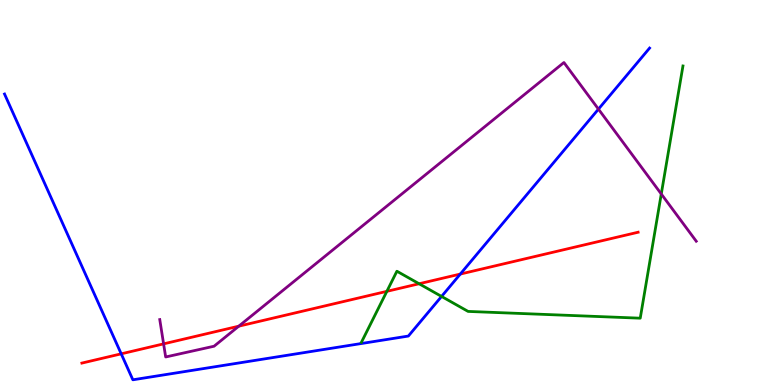[{'lines': ['blue', 'red'], 'intersections': [{'x': 1.56, 'y': 0.809}, {'x': 5.94, 'y': 2.88}]}, {'lines': ['green', 'red'], 'intersections': [{'x': 4.99, 'y': 2.43}, {'x': 5.41, 'y': 2.63}]}, {'lines': ['purple', 'red'], 'intersections': [{'x': 2.11, 'y': 1.07}, {'x': 3.08, 'y': 1.53}]}, {'lines': ['blue', 'green'], 'intersections': [{'x': 5.7, 'y': 2.3}]}, {'lines': ['blue', 'purple'], 'intersections': [{'x': 7.72, 'y': 7.17}]}, {'lines': ['green', 'purple'], 'intersections': [{'x': 8.53, 'y': 4.96}]}]